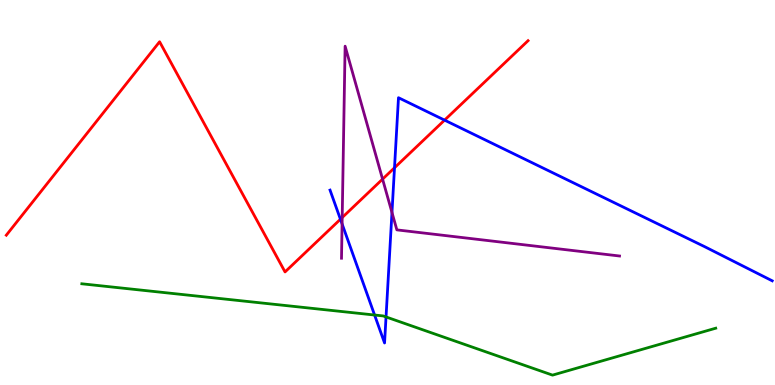[{'lines': ['blue', 'red'], 'intersections': [{'x': 4.39, 'y': 4.31}, {'x': 5.09, 'y': 5.64}, {'x': 5.74, 'y': 6.88}]}, {'lines': ['green', 'red'], 'intersections': []}, {'lines': ['purple', 'red'], 'intersections': [{'x': 4.42, 'y': 4.35}, {'x': 4.94, 'y': 5.35}]}, {'lines': ['blue', 'green'], 'intersections': [{'x': 4.83, 'y': 1.82}, {'x': 4.98, 'y': 1.77}]}, {'lines': ['blue', 'purple'], 'intersections': [{'x': 4.41, 'y': 4.18}, {'x': 5.06, 'y': 4.48}]}, {'lines': ['green', 'purple'], 'intersections': []}]